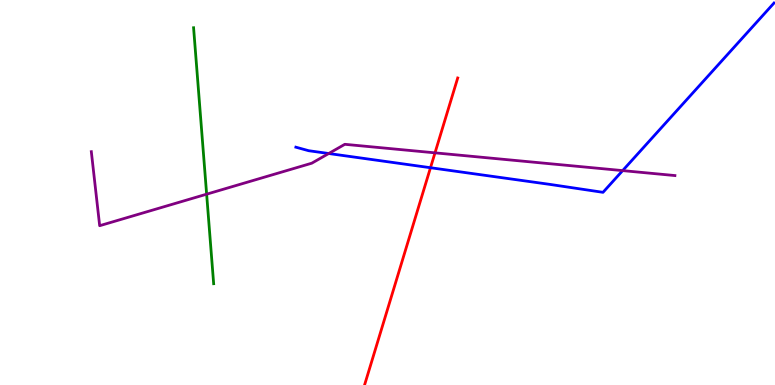[{'lines': ['blue', 'red'], 'intersections': [{'x': 5.55, 'y': 5.64}]}, {'lines': ['green', 'red'], 'intersections': []}, {'lines': ['purple', 'red'], 'intersections': [{'x': 5.61, 'y': 6.03}]}, {'lines': ['blue', 'green'], 'intersections': []}, {'lines': ['blue', 'purple'], 'intersections': [{'x': 4.24, 'y': 6.01}, {'x': 8.03, 'y': 5.57}]}, {'lines': ['green', 'purple'], 'intersections': [{'x': 2.67, 'y': 4.96}]}]